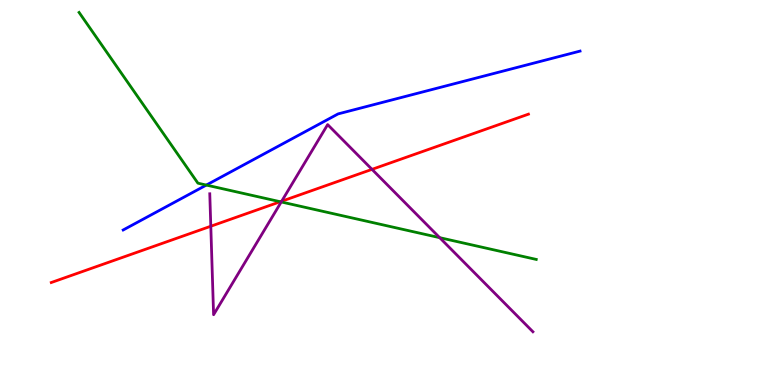[{'lines': ['blue', 'red'], 'intersections': []}, {'lines': ['green', 'red'], 'intersections': [{'x': 3.62, 'y': 4.76}]}, {'lines': ['purple', 'red'], 'intersections': [{'x': 2.72, 'y': 4.12}, {'x': 3.63, 'y': 4.77}, {'x': 4.8, 'y': 5.6}]}, {'lines': ['blue', 'green'], 'intersections': [{'x': 2.66, 'y': 5.19}]}, {'lines': ['blue', 'purple'], 'intersections': []}, {'lines': ['green', 'purple'], 'intersections': [{'x': 3.63, 'y': 4.75}, {'x': 5.67, 'y': 3.83}]}]